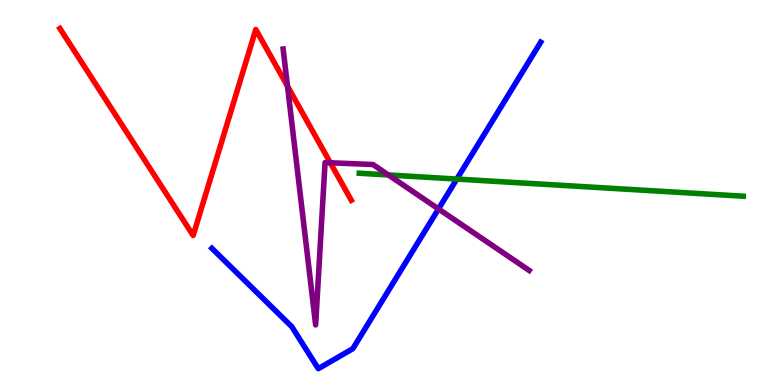[{'lines': ['blue', 'red'], 'intersections': []}, {'lines': ['green', 'red'], 'intersections': []}, {'lines': ['purple', 'red'], 'intersections': [{'x': 3.71, 'y': 7.76}, {'x': 4.26, 'y': 5.77}]}, {'lines': ['blue', 'green'], 'intersections': [{'x': 5.89, 'y': 5.35}]}, {'lines': ['blue', 'purple'], 'intersections': [{'x': 5.66, 'y': 4.57}]}, {'lines': ['green', 'purple'], 'intersections': [{'x': 5.01, 'y': 5.46}]}]